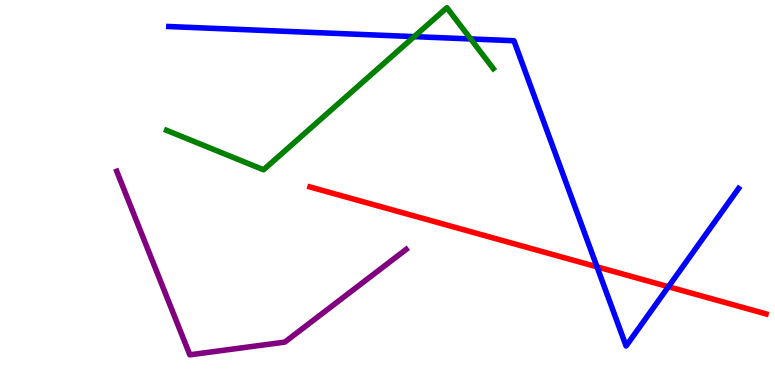[{'lines': ['blue', 'red'], 'intersections': [{'x': 7.7, 'y': 3.07}, {'x': 8.62, 'y': 2.55}]}, {'lines': ['green', 'red'], 'intersections': []}, {'lines': ['purple', 'red'], 'intersections': []}, {'lines': ['blue', 'green'], 'intersections': [{'x': 5.34, 'y': 9.05}, {'x': 6.07, 'y': 8.99}]}, {'lines': ['blue', 'purple'], 'intersections': []}, {'lines': ['green', 'purple'], 'intersections': []}]